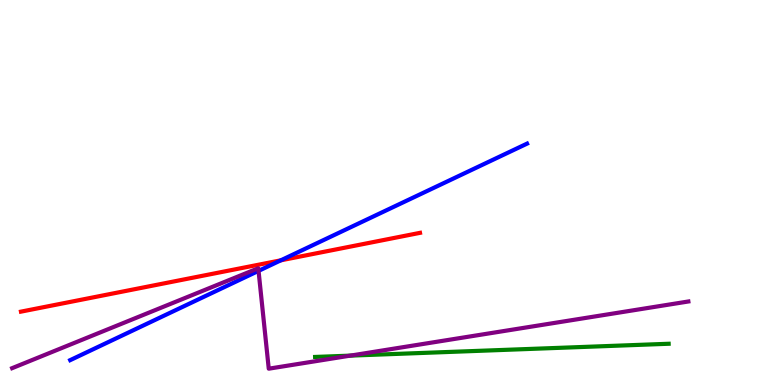[{'lines': ['blue', 'red'], 'intersections': [{'x': 3.62, 'y': 3.24}]}, {'lines': ['green', 'red'], 'intersections': []}, {'lines': ['purple', 'red'], 'intersections': []}, {'lines': ['blue', 'green'], 'intersections': []}, {'lines': ['blue', 'purple'], 'intersections': [{'x': 3.34, 'y': 2.96}]}, {'lines': ['green', 'purple'], 'intersections': [{'x': 4.52, 'y': 0.763}]}]